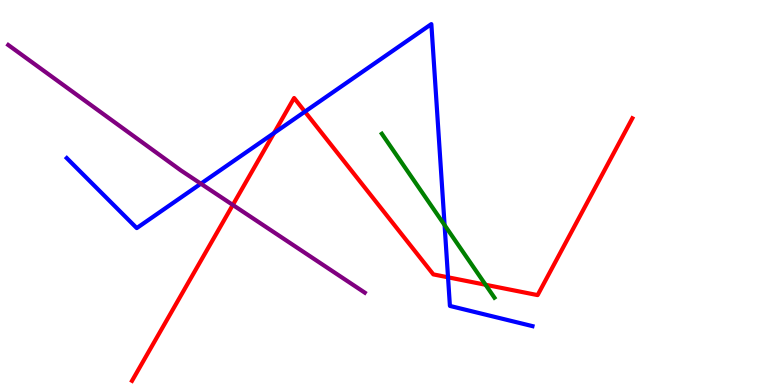[{'lines': ['blue', 'red'], 'intersections': [{'x': 3.54, 'y': 6.54}, {'x': 3.93, 'y': 7.1}, {'x': 5.78, 'y': 2.8}]}, {'lines': ['green', 'red'], 'intersections': [{'x': 6.27, 'y': 2.6}]}, {'lines': ['purple', 'red'], 'intersections': [{'x': 3.0, 'y': 4.68}]}, {'lines': ['blue', 'green'], 'intersections': [{'x': 5.74, 'y': 4.15}]}, {'lines': ['blue', 'purple'], 'intersections': [{'x': 2.59, 'y': 5.23}]}, {'lines': ['green', 'purple'], 'intersections': []}]